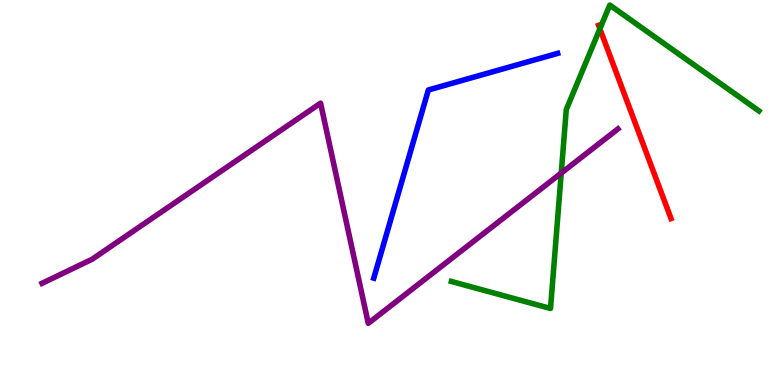[{'lines': ['blue', 'red'], 'intersections': []}, {'lines': ['green', 'red'], 'intersections': [{'x': 7.74, 'y': 9.25}]}, {'lines': ['purple', 'red'], 'intersections': []}, {'lines': ['blue', 'green'], 'intersections': []}, {'lines': ['blue', 'purple'], 'intersections': []}, {'lines': ['green', 'purple'], 'intersections': [{'x': 7.24, 'y': 5.5}]}]